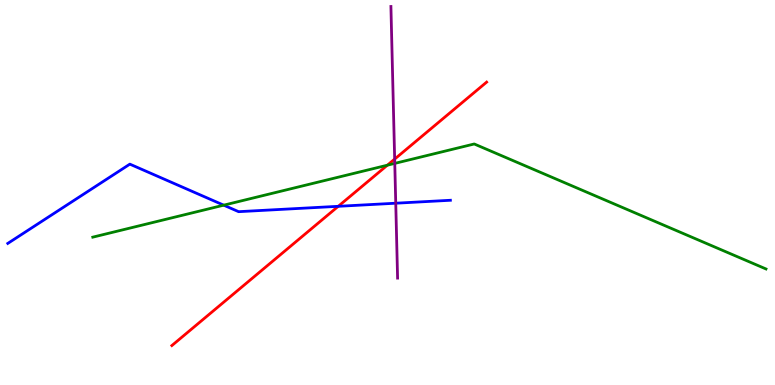[{'lines': ['blue', 'red'], 'intersections': [{'x': 4.36, 'y': 4.64}]}, {'lines': ['green', 'red'], 'intersections': [{'x': 5.0, 'y': 5.71}]}, {'lines': ['purple', 'red'], 'intersections': [{'x': 5.09, 'y': 5.87}]}, {'lines': ['blue', 'green'], 'intersections': [{'x': 2.89, 'y': 4.67}]}, {'lines': ['blue', 'purple'], 'intersections': [{'x': 5.11, 'y': 4.72}]}, {'lines': ['green', 'purple'], 'intersections': [{'x': 5.09, 'y': 5.76}]}]